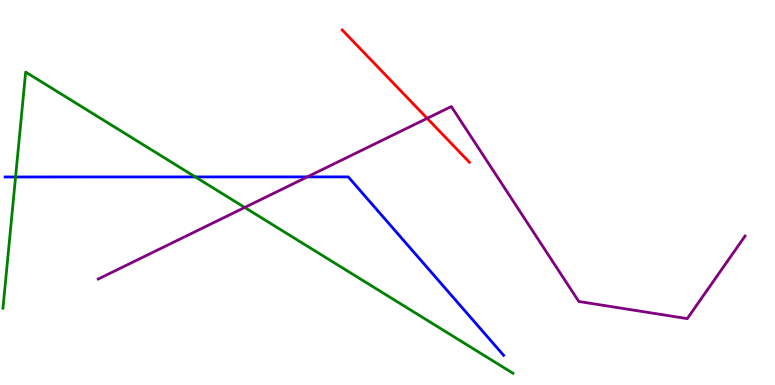[{'lines': ['blue', 'red'], 'intersections': []}, {'lines': ['green', 'red'], 'intersections': []}, {'lines': ['purple', 'red'], 'intersections': [{'x': 5.51, 'y': 6.93}]}, {'lines': ['blue', 'green'], 'intersections': [{'x': 0.201, 'y': 5.4}, {'x': 2.52, 'y': 5.4}]}, {'lines': ['blue', 'purple'], 'intersections': [{'x': 3.97, 'y': 5.41}]}, {'lines': ['green', 'purple'], 'intersections': [{'x': 3.16, 'y': 4.61}]}]